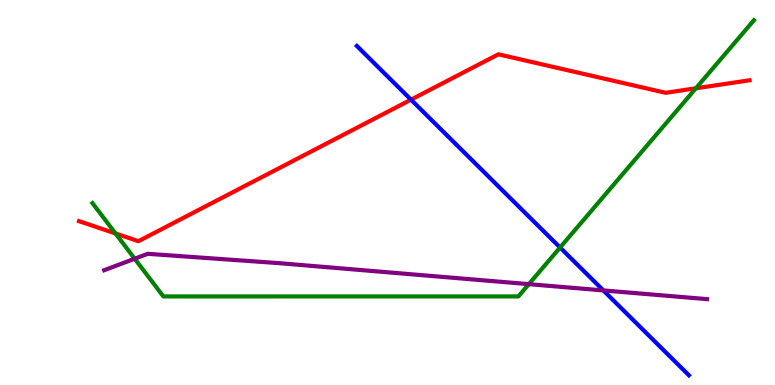[{'lines': ['blue', 'red'], 'intersections': [{'x': 5.3, 'y': 7.41}]}, {'lines': ['green', 'red'], 'intersections': [{'x': 1.49, 'y': 3.94}, {'x': 8.98, 'y': 7.71}]}, {'lines': ['purple', 'red'], 'intersections': []}, {'lines': ['blue', 'green'], 'intersections': [{'x': 7.23, 'y': 3.57}]}, {'lines': ['blue', 'purple'], 'intersections': [{'x': 7.78, 'y': 2.46}]}, {'lines': ['green', 'purple'], 'intersections': [{'x': 1.74, 'y': 3.28}, {'x': 6.82, 'y': 2.62}]}]